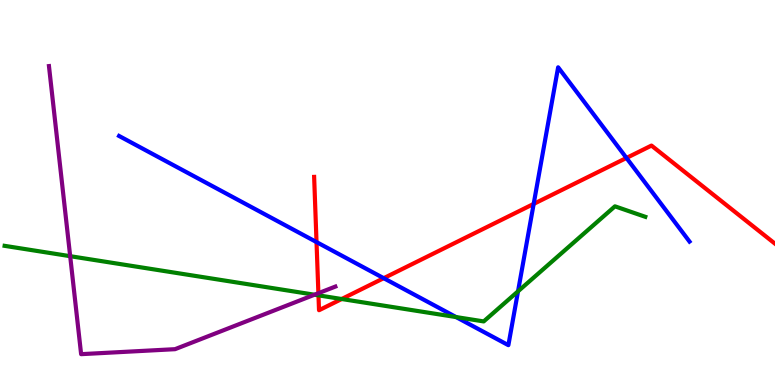[{'lines': ['blue', 'red'], 'intersections': [{'x': 4.08, 'y': 3.71}, {'x': 4.95, 'y': 2.77}, {'x': 6.89, 'y': 4.7}, {'x': 8.08, 'y': 5.9}]}, {'lines': ['green', 'red'], 'intersections': [{'x': 4.11, 'y': 2.33}, {'x': 4.41, 'y': 2.23}]}, {'lines': ['purple', 'red'], 'intersections': [{'x': 4.11, 'y': 2.38}]}, {'lines': ['blue', 'green'], 'intersections': [{'x': 5.88, 'y': 1.76}, {'x': 6.68, 'y': 2.43}]}, {'lines': ['blue', 'purple'], 'intersections': []}, {'lines': ['green', 'purple'], 'intersections': [{'x': 0.906, 'y': 3.35}, {'x': 4.06, 'y': 2.34}]}]